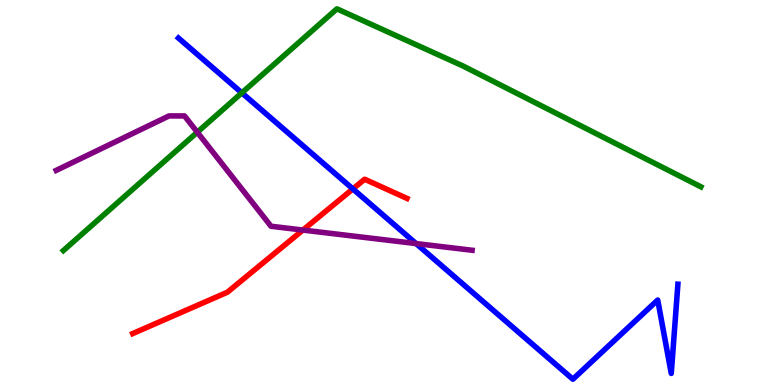[{'lines': ['blue', 'red'], 'intersections': [{'x': 4.55, 'y': 5.09}]}, {'lines': ['green', 'red'], 'intersections': []}, {'lines': ['purple', 'red'], 'intersections': [{'x': 3.91, 'y': 4.02}]}, {'lines': ['blue', 'green'], 'intersections': [{'x': 3.12, 'y': 7.59}]}, {'lines': ['blue', 'purple'], 'intersections': [{'x': 5.37, 'y': 3.67}]}, {'lines': ['green', 'purple'], 'intersections': [{'x': 2.55, 'y': 6.57}]}]